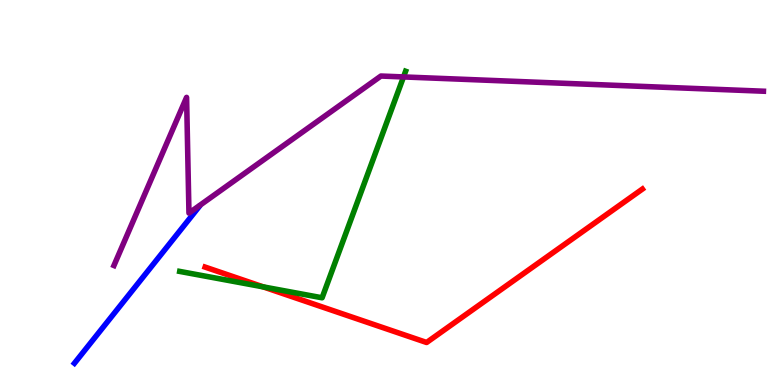[{'lines': ['blue', 'red'], 'intersections': []}, {'lines': ['green', 'red'], 'intersections': [{'x': 3.4, 'y': 2.55}]}, {'lines': ['purple', 'red'], 'intersections': []}, {'lines': ['blue', 'green'], 'intersections': []}, {'lines': ['blue', 'purple'], 'intersections': []}, {'lines': ['green', 'purple'], 'intersections': [{'x': 5.21, 'y': 8.0}]}]